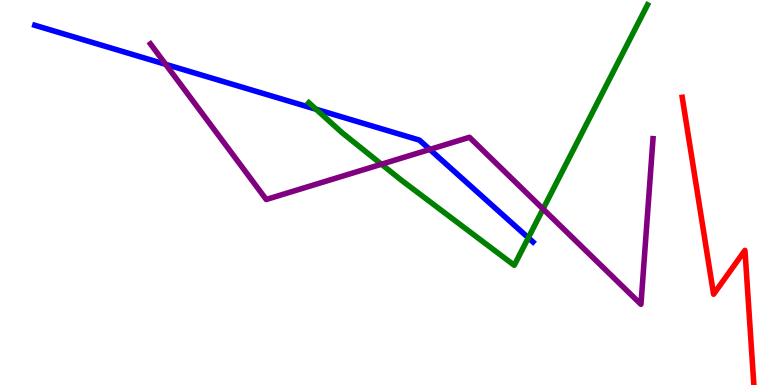[{'lines': ['blue', 'red'], 'intersections': []}, {'lines': ['green', 'red'], 'intersections': []}, {'lines': ['purple', 'red'], 'intersections': []}, {'lines': ['blue', 'green'], 'intersections': [{'x': 4.08, 'y': 7.16}, {'x': 6.82, 'y': 3.82}]}, {'lines': ['blue', 'purple'], 'intersections': [{'x': 2.14, 'y': 8.33}, {'x': 5.55, 'y': 6.12}]}, {'lines': ['green', 'purple'], 'intersections': [{'x': 4.92, 'y': 5.73}, {'x': 7.01, 'y': 4.57}]}]